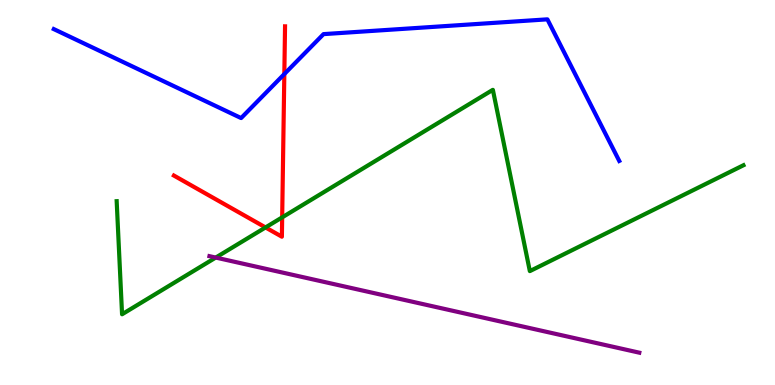[{'lines': ['blue', 'red'], 'intersections': [{'x': 3.67, 'y': 8.08}]}, {'lines': ['green', 'red'], 'intersections': [{'x': 3.43, 'y': 4.09}, {'x': 3.64, 'y': 4.35}]}, {'lines': ['purple', 'red'], 'intersections': []}, {'lines': ['blue', 'green'], 'intersections': []}, {'lines': ['blue', 'purple'], 'intersections': []}, {'lines': ['green', 'purple'], 'intersections': [{'x': 2.78, 'y': 3.31}]}]